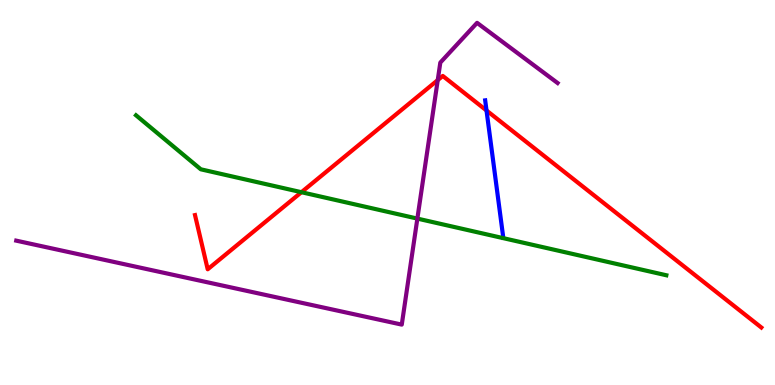[{'lines': ['blue', 'red'], 'intersections': [{'x': 6.28, 'y': 7.13}]}, {'lines': ['green', 'red'], 'intersections': [{'x': 3.89, 'y': 5.01}]}, {'lines': ['purple', 'red'], 'intersections': [{'x': 5.65, 'y': 7.92}]}, {'lines': ['blue', 'green'], 'intersections': []}, {'lines': ['blue', 'purple'], 'intersections': []}, {'lines': ['green', 'purple'], 'intersections': [{'x': 5.39, 'y': 4.32}]}]